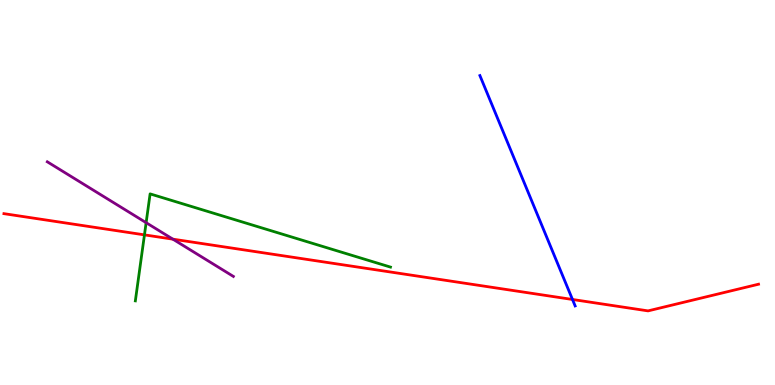[{'lines': ['blue', 'red'], 'intersections': [{'x': 7.39, 'y': 2.22}]}, {'lines': ['green', 'red'], 'intersections': [{'x': 1.86, 'y': 3.9}]}, {'lines': ['purple', 'red'], 'intersections': [{'x': 2.23, 'y': 3.79}]}, {'lines': ['blue', 'green'], 'intersections': []}, {'lines': ['blue', 'purple'], 'intersections': []}, {'lines': ['green', 'purple'], 'intersections': [{'x': 1.89, 'y': 4.22}]}]